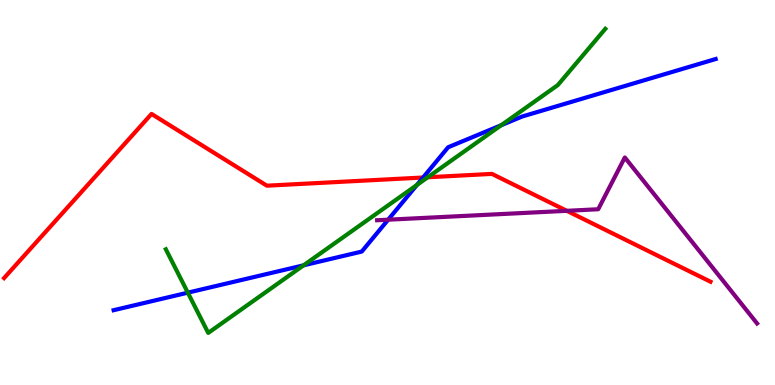[{'lines': ['blue', 'red'], 'intersections': [{'x': 5.46, 'y': 5.39}]}, {'lines': ['green', 'red'], 'intersections': [{'x': 5.52, 'y': 5.4}]}, {'lines': ['purple', 'red'], 'intersections': [{'x': 7.31, 'y': 4.52}]}, {'lines': ['blue', 'green'], 'intersections': [{'x': 2.42, 'y': 2.4}, {'x': 3.92, 'y': 3.11}, {'x': 5.38, 'y': 5.2}, {'x': 6.47, 'y': 6.75}]}, {'lines': ['blue', 'purple'], 'intersections': [{'x': 5.01, 'y': 4.29}]}, {'lines': ['green', 'purple'], 'intersections': []}]